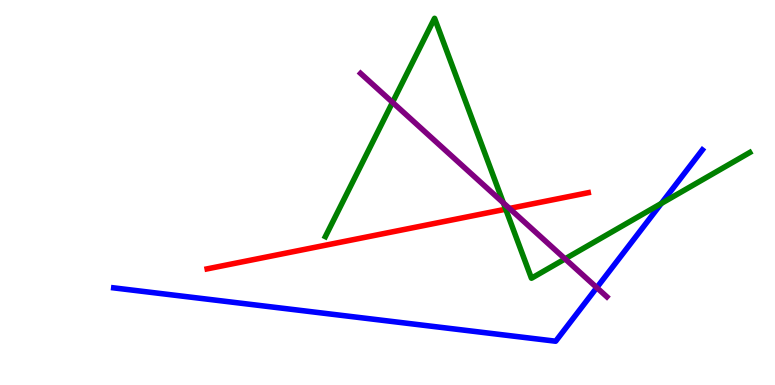[{'lines': ['blue', 'red'], 'intersections': []}, {'lines': ['green', 'red'], 'intersections': [{'x': 6.53, 'y': 4.57}]}, {'lines': ['purple', 'red'], 'intersections': [{'x': 6.57, 'y': 4.59}]}, {'lines': ['blue', 'green'], 'intersections': [{'x': 8.53, 'y': 4.72}]}, {'lines': ['blue', 'purple'], 'intersections': [{'x': 7.7, 'y': 2.53}]}, {'lines': ['green', 'purple'], 'intersections': [{'x': 5.06, 'y': 7.34}, {'x': 6.5, 'y': 4.73}, {'x': 7.29, 'y': 3.28}]}]